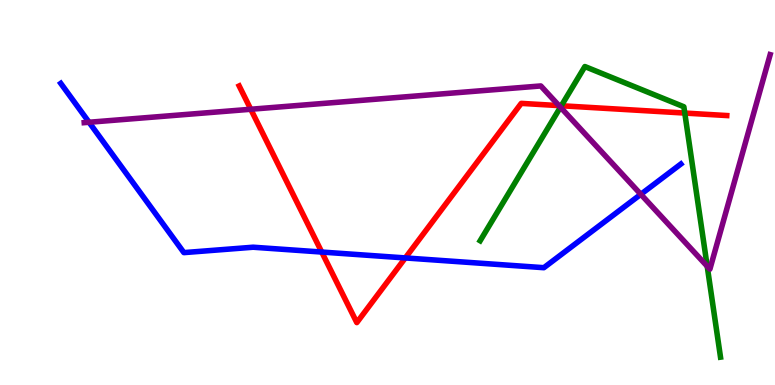[{'lines': ['blue', 'red'], 'intersections': [{'x': 4.15, 'y': 3.45}, {'x': 5.23, 'y': 3.3}]}, {'lines': ['green', 'red'], 'intersections': [{'x': 7.24, 'y': 7.25}, {'x': 8.84, 'y': 7.06}]}, {'lines': ['purple', 'red'], 'intersections': [{'x': 3.24, 'y': 7.16}, {'x': 7.21, 'y': 7.26}]}, {'lines': ['blue', 'green'], 'intersections': []}, {'lines': ['blue', 'purple'], 'intersections': [{'x': 1.15, 'y': 6.82}, {'x': 8.27, 'y': 4.95}]}, {'lines': ['green', 'purple'], 'intersections': [{'x': 7.23, 'y': 7.22}, {'x': 9.13, 'y': 3.08}]}]